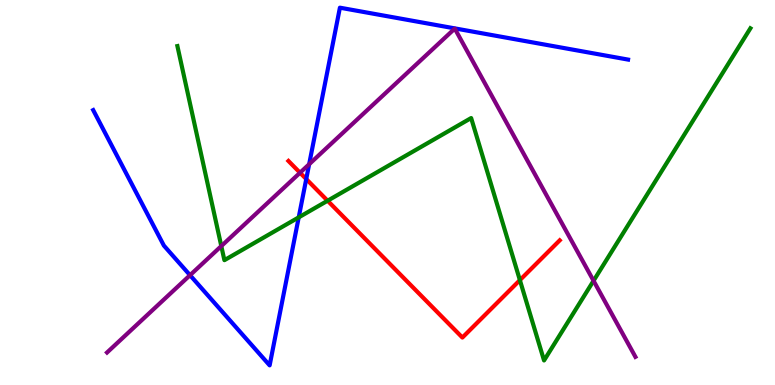[{'lines': ['blue', 'red'], 'intersections': [{'x': 3.95, 'y': 5.35}]}, {'lines': ['green', 'red'], 'intersections': [{'x': 4.23, 'y': 4.79}, {'x': 6.71, 'y': 2.72}]}, {'lines': ['purple', 'red'], 'intersections': [{'x': 3.87, 'y': 5.51}]}, {'lines': ['blue', 'green'], 'intersections': [{'x': 3.85, 'y': 4.35}]}, {'lines': ['blue', 'purple'], 'intersections': [{'x': 2.45, 'y': 2.85}, {'x': 3.99, 'y': 5.73}]}, {'lines': ['green', 'purple'], 'intersections': [{'x': 2.86, 'y': 3.61}, {'x': 7.66, 'y': 2.71}]}]